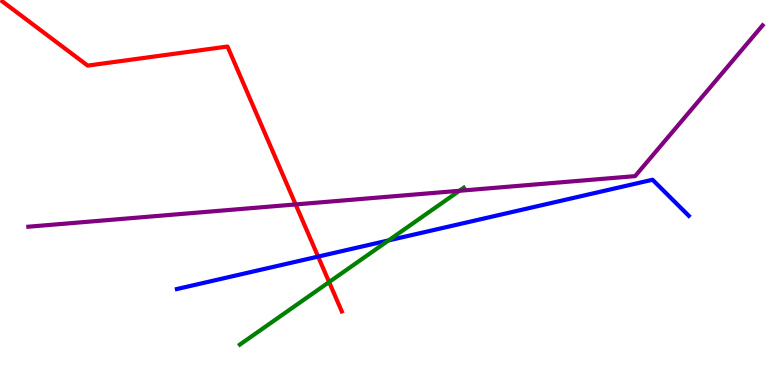[{'lines': ['blue', 'red'], 'intersections': [{'x': 4.1, 'y': 3.34}]}, {'lines': ['green', 'red'], 'intersections': [{'x': 4.25, 'y': 2.67}]}, {'lines': ['purple', 'red'], 'intersections': [{'x': 3.81, 'y': 4.69}]}, {'lines': ['blue', 'green'], 'intersections': [{'x': 5.01, 'y': 3.76}]}, {'lines': ['blue', 'purple'], 'intersections': []}, {'lines': ['green', 'purple'], 'intersections': [{'x': 5.93, 'y': 5.04}]}]